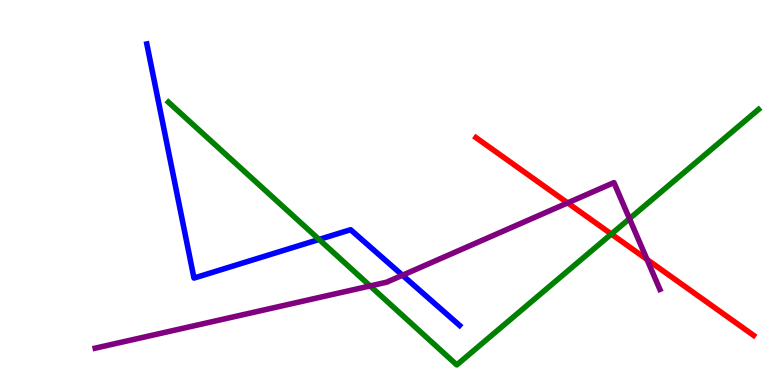[{'lines': ['blue', 'red'], 'intersections': []}, {'lines': ['green', 'red'], 'intersections': [{'x': 7.89, 'y': 3.92}]}, {'lines': ['purple', 'red'], 'intersections': [{'x': 7.32, 'y': 4.73}, {'x': 8.35, 'y': 3.26}]}, {'lines': ['blue', 'green'], 'intersections': [{'x': 4.12, 'y': 3.78}]}, {'lines': ['blue', 'purple'], 'intersections': [{'x': 5.19, 'y': 2.85}]}, {'lines': ['green', 'purple'], 'intersections': [{'x': 4.78, 'y': 2.57}, {'x': 8.12, 'y': 4.32}]}]